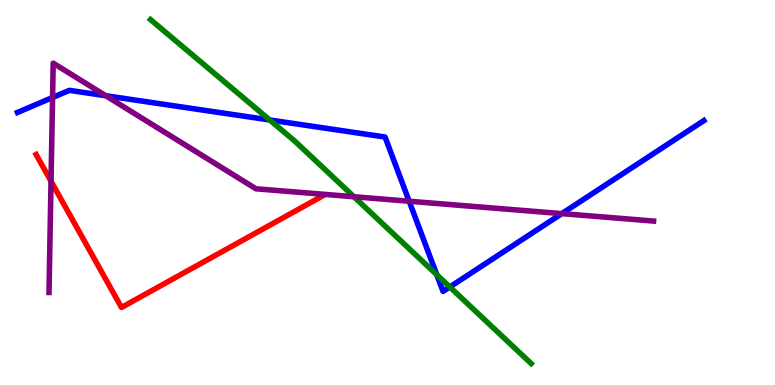[{'lines': ['blue', 'red'], 'intersections': []}, {'lines': ['green', 'red'], 'intersections': []}, {'lines': ['purple', 'red'], 'intersections': [{'x': 0.658, 'y': 5.29}]}, {'lines': ['blue', 'green'], 'intersections': [{'x': 3.48, 'y': 6.88}, {'x': 5.64, 'y': 2.86}, {'x': 5.8, 'y': 2.55}]}, {'lines': ['blue', 'purple'], 'intersections': [{'x': 0.678, 'y': 7.47}, {'x': 1.36, 'y': 7.51}, {'x': 5.28, 'y': 4.77}, {'x': 7.25, 'y': 4.45}]}, {'lines': ['green', 'purple'], 'intersections': [{'x': 4.57, 'y': 4.89}]}]